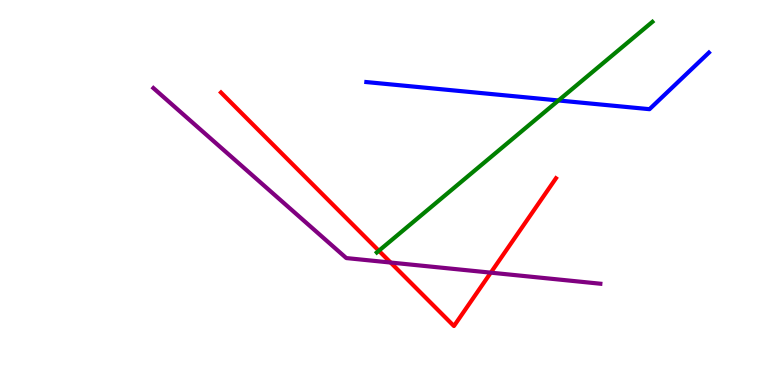[{'lines': ['blue', 'red'], 'intersections': []}, {'lines': ['green', 'red'], 'intersections': [{'x': 4.89, 'y': 3.49}]}, {'lines': ['purple', 'red'], 'intersections': [{'x': 5.04, 'y': 3.18}, {'x': 6.33, 'y': 2.92}]}, {'lines': ['blue', 'green'], 'intersections': [{'x': 7.21, 'y': 7.39}]}, {'lines': ['blue', 'purple'], 'intersections': []}, {'lines': ['green', 'purple'], 'intersections': []}]